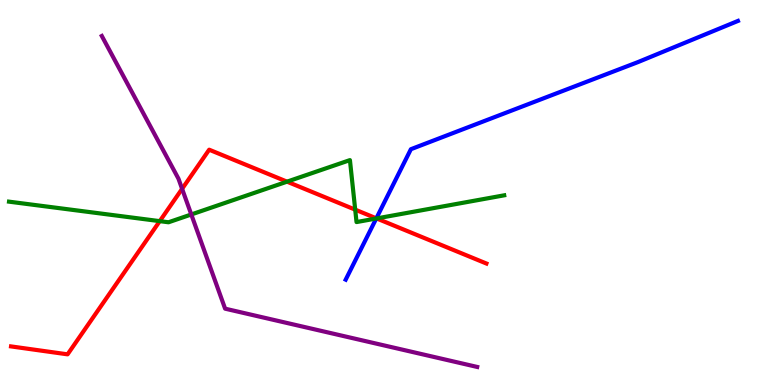[{'lines': ['blue', 'red'], 'intersections': [{'x': 4.86, 'y': 4.33}]}, {'lines': ['green', 'red'], 'intersections': [{'x': 2.06, 'y': 4.26}, {'x': 3.7, 'y': 5.28}, {'x': 4.58, 'y': 4.55}, {'x': 4.86, 'y': 4.33}]}, {'lines': ['purple', 'red'], 'intersections': [{'x': 2.35, 'y': 5.09}]}, {'lines': ['blue', 'green'], 'intersections': [{'x': 4.85, 'y': 4.32}]}, {'lines': ['blue', 'purple'], 'intersections': []}, {'lines': ['green', 'purple'], 'intersections': [{'x': 2.47, 'y': 4.43}]}]